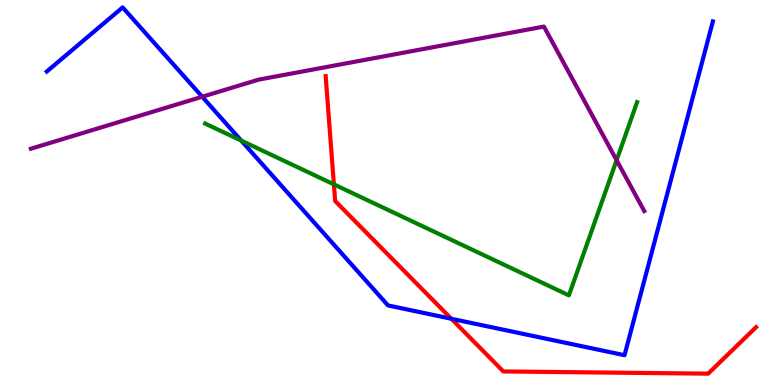[{'lines': ['blue', 'red'], 'intersections': [{'x': 5.82, 'y': 1.72}]}, {'lines': ['green', 'red'], 'intersections': [{'x': 4.31, 'y': 5.21}]}, {'lines': ['purple', 'red'], 'intersections': []}, {'lines': ['blue', 'green'], 'intersections': [{'x': 3.11, 'y': 6.35}]}, {'lines': ['blue', 'purple'], 'intersections': [{'x': 2.61, 'y': 7.49}]}, {'lines': ['green', 'purple'], 'intersections': [{'x': 7.96, 'y': 5.84}]}]